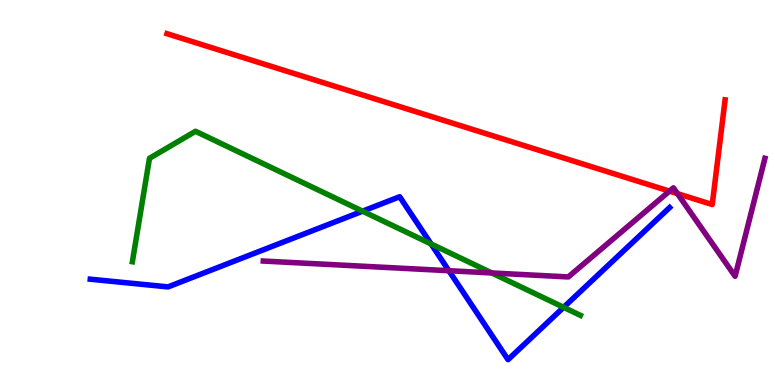[{'lines': ['blue', 'red'], 'intersections': []}, {'lines': ['green', 'red'], 'intersections': []}, {'lines': ['purple', 'red'], 'intersections': [{'x': 8.64, 'y': 5.04}, {'x': 8.74, 'y': 4.97}]}, {'lines': ['blue', 'green'], 'intersections': [{'x': 4.68, 'y': 4.51}, {'x': 5.56, 'y': 3.66}, {'x': 7.27, 'y': 2.02}]}, {'lines': ['blue', 'purple'], 'intersections': [{'x': 5.79, 'y': 2.97}]}, {'lines': ['green', 'purple'], 'intersections': [{'x': 6.35, 'y': 2.91}]}]